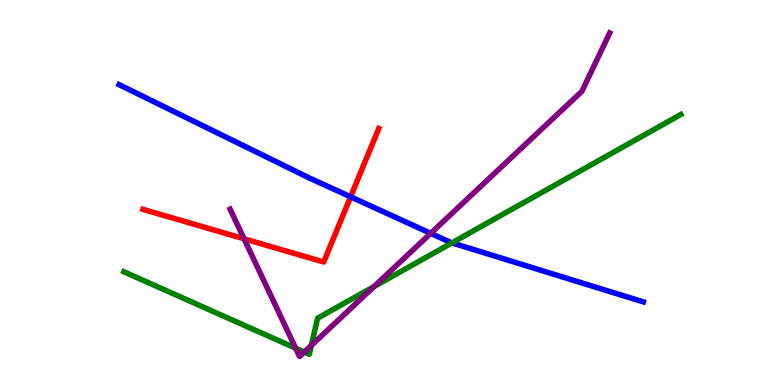[{'lines': ['blue', 'red'], 'intersections': [{'x': 4.52, 'y': 4.89}]}, {'lines': ['green', 'red'], 'intersections': []}, {'lines': ['purple', 'red'], 'intersections': [{'x': 3.15, 'y': 3.8}]}, {'lines': ['blue', 'green'], 'intersections': [{'x': 5.83, 'y': 3.69}]}, {'lines': ['blue', 'purple'], 'intersections': [{'x': 5.56, 'y': 3.94}]}, {'lines': ['green', 'purple'], 'intersections': [{'x': 3.82, 'y': 0.956}, {'x': 3.93, 'y': 0.856}, {'x': 4.02, 'y': 1.03}, {'x': 4.83, 'y': 2.56}]}]